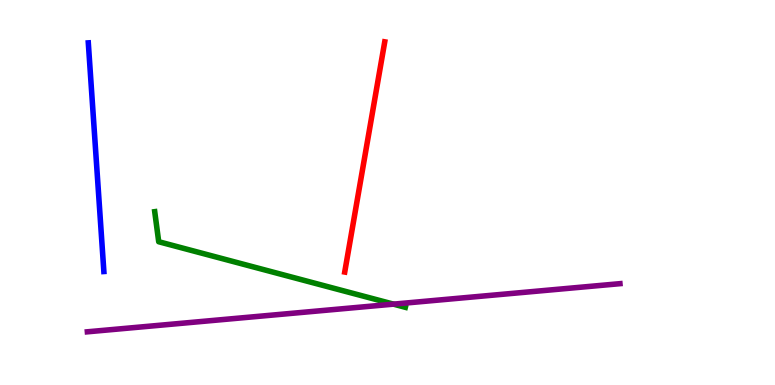[{'lines': ['blue', 'red'], 'intersections': []}, {'lines': ['green', 'red'], 'intersections': []}, {'lines': ['purple', 'red'], 'intersections': []}, {'lines': ['blue', 'green'], 'intersections': []}, {'lines': ['blue', 'purple'], 'intersections': []}, {'lines': ['green', 'purple'], 'intersections': [{'x': 5.08, 'y': 2.1}]}]